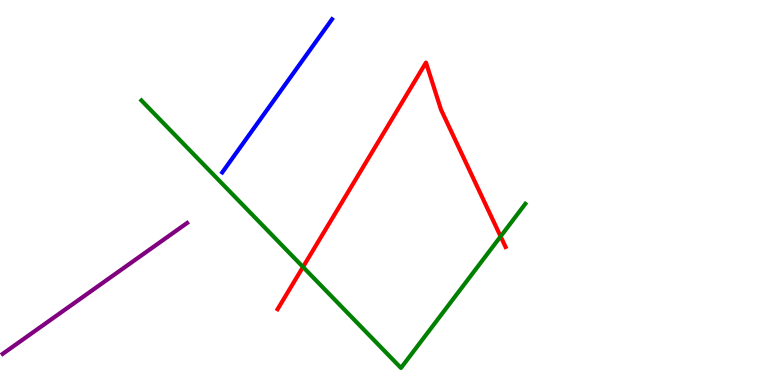[{'lines': ['blue', 'red'], 'intersections': []}, {'lines': ['green', 'red'], 'intersections': [{'x': 3.91, 'y': 3.07}, {'x': 6.46, 'y': 3.86}]}, {'lines': ['purple', 'red'], 'intersections': []}, {'lines': ['blue', 'green'], 'intersections': []}, {'lines': ['blue', 'purple'], 'intersections': []}, {'lines': ['green', 'purple'], 'intersections': []}]